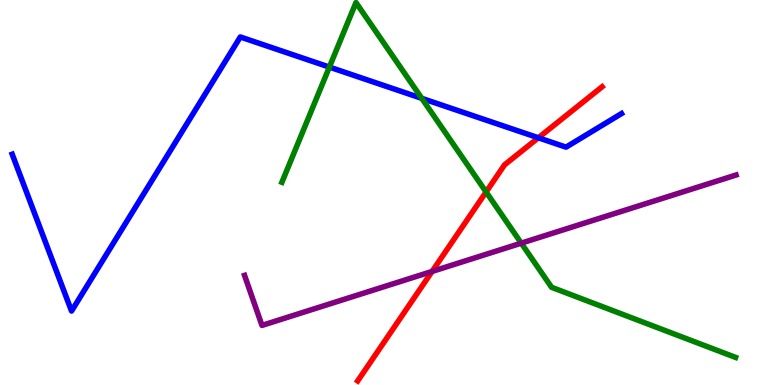[{'lines': ['blue', 'red'], 'intersections': [{'x': 6.95, 'y': 6.42}]}, {'lines': ['green', 'red'], 'intersections': [{'x': 6.27, 'y': 5.01}]}, {'lines': ['purple', 'red'], 'intersections': [{'x': 5.58, 'y': 2.95}]}, {'lines': ['blue', 'green'], 'intersections': [{'x': 4.25, 'y': 8.26}, {'x': 5.44, 'y': 7.45}]}, {'lines': ['blue', 'purple'], 'intersections': []}, {'lines': ['green', 'purple'], 'intersections': [{'x': 6.73, 'y': 3.68}]}]